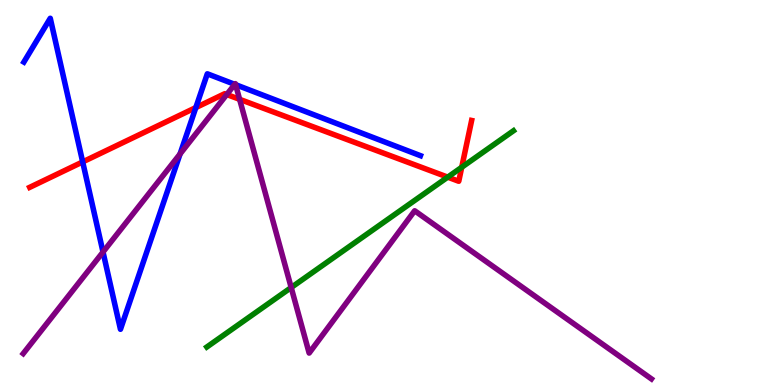[{'lines': ['blue', 'red'], 'intersections': [{'x': 1.07, 'y': 5.79}, {'x': 2.53, 'y': 7.21}]}, {'lines': ['green', 'red'], 'intersections': [{'x': 5.78, 'y': 5.4}, {'x': 5.96, 'y': 5.66}]}, {'lines': ['purple', 'red'], 'intersections': [{'x': 2.93, 'y': 7.55}, {'x': 3.09, 'y': 7.42}]}, {'lines': ['blue', 'green'], 'intersections': []}, {'lines': ['blue', 'purple'], 'intersections': [{'x': 1.33, 'y': 3.45}, {'x': 2.32, 'y': 6.0}, {'x': 3.03, 'y': 7.81}, {'x': 3.04, 'y': 7.8}]}, {'lines': ['green', 'purple'], 'intersections': [{'x': 3.76, 'y': 2.53}]}]